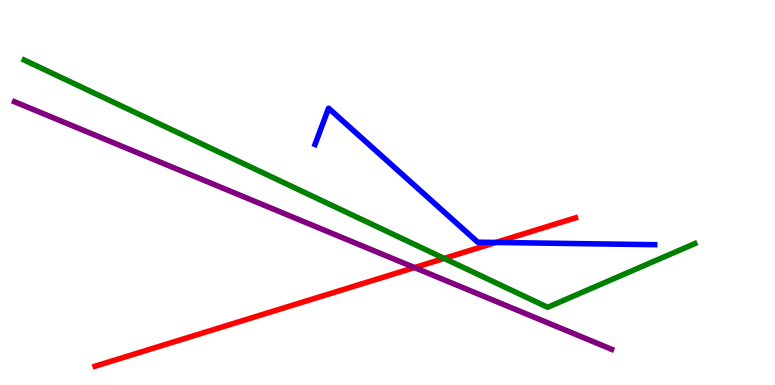[{'lines': ['blue', 'red'], 'intersections': [{'x': 6.4, 'y': 3.7}]}, {'lines': ['green', 'red'], 'intersections': [{'x': 5.73, 'y': 3.29}]}, {'lines': ['purple', 'red'], 'intersections': [{'x': 5.35, 'y': 3.05}]}, {'lines': ['blue', 'green'], 'intersections': []}, {'lines': ['blue', 'purple'], 'intersections': []}, {'lines': ['green', 'purple'], 'intersections': []}]